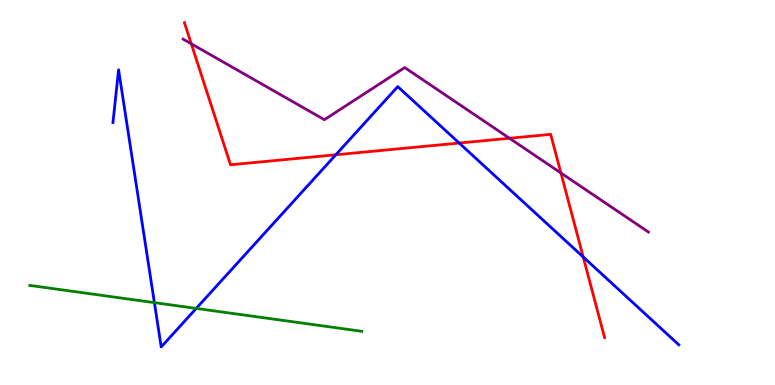[{'lines': ['blue', 'red'], 'intersections': [{'x': 4.33, 'y': 5.98}, {'x': 5.92, 'y': 6.28}, {'x': 7.53, 'y': 3.33}]}, {'lines': ['green', 'red'], 'intersections': []}, {'lines': ['purple', 'red'], 'intersections': [{'x': 2.47, 'y': 8.86}, {'x': 6.57, 'y': 6.41}, {'x': 7.24, 'y': 5.51}]}, {'lines': ['blue', 'green'], 'intersections': [{'x': 1.99, 'y': 2.14}, {'x': 2.53, 'y': 1.99}]}, {'lines': ['blue', 'purple'], 'intersections': []}, {'lines': ['green', 'purple'], 'intersections': []}]